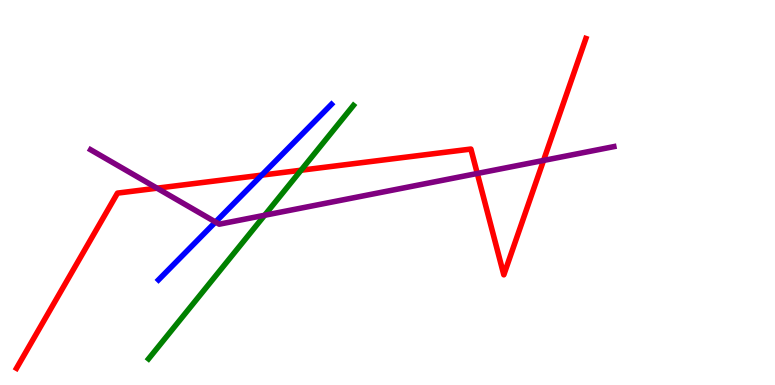[{'lines': ['blue', 'red'], 'intersections': [{'x': 3.38, 'y': 5.45}]}, {'lines': ['green', 'red'], 'intersections': [{'x': 3.88, 'y': 5.58}]}, {'lines': ['purple', 'red'], 'intersections': [{'x': 2.03, 'y': 5.11}, {'x': 6.16, 'y': 5.49}, {'x': 7.01, 'y': 5.83}]}, {'lines': ['blue', 'green'], 'intersections': []}, {'lines': ['blue', 'purple'], 'intersections': [{'x': 2.78, 'y': 4.23}]}, {'lines': ['green', 'purple'], 'intersections': [{'x': 3.41, 'y': 4.41}]}]